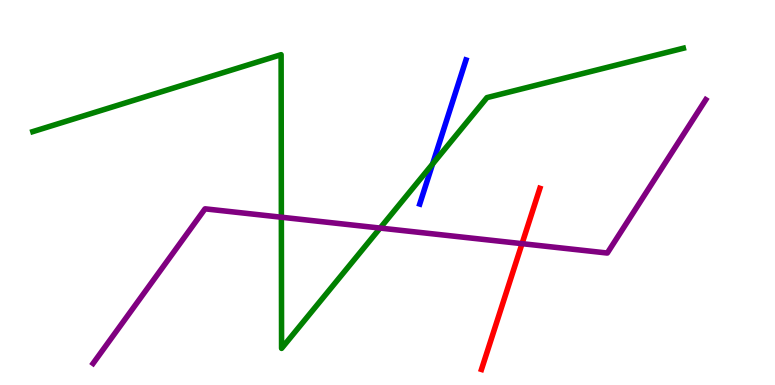[{'lines': ['blue', 'red'], 'intersections': []}, {'lines': ['green', 'red'], 'intersections': []}, {'lines': ['purple', 'red'], 'intersections': [{'x': 6.74, 'y': 3.67}]}, {'lines': ['blue', 'green'], 'intersections': [{'x': 5.58, 'y': 5.74}]}, {'lines': ['blue', 'purple'], 'intersections': []}, {'lines': ['green', 'purple'], 'intersections': [{'x': 3.63, 'y': 4.36}, {'x': 4.9, 'y': 4.08}]}]